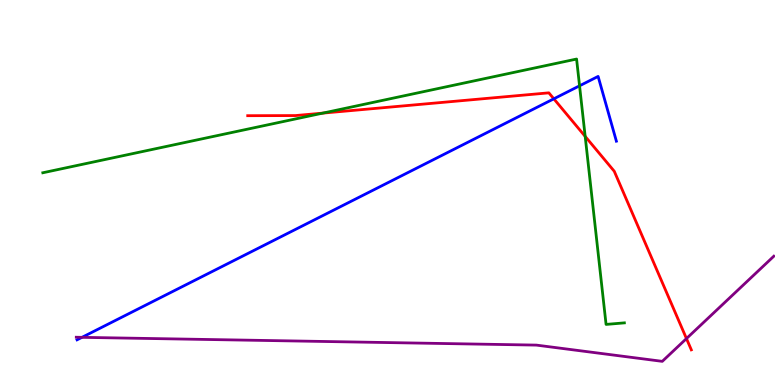[{'lines': ['blue', 'red'], 'intersections': [{'x': 7.15, 'y': 7.43}]}, {'lines': ['green', 'red'], 'intersections': [{'x': 4.16, 'y': 7.06}, {'x': 7.55, 'y': 6.46}]}, {'lines': ['purple', 'red'], 'intersections': [{'x': 8.86, 'y': 1.21}]}, {'lines': ['blue', 'green'], 'intersections': [{'x': 7.48, 'y': 7.77}]}, {'lines': ['blue', 'purple'], 'intersections': [{'x': 1.06, 'y': 1.24}]}, {'lines': ['green', 'purple'], 'intersections': []}]